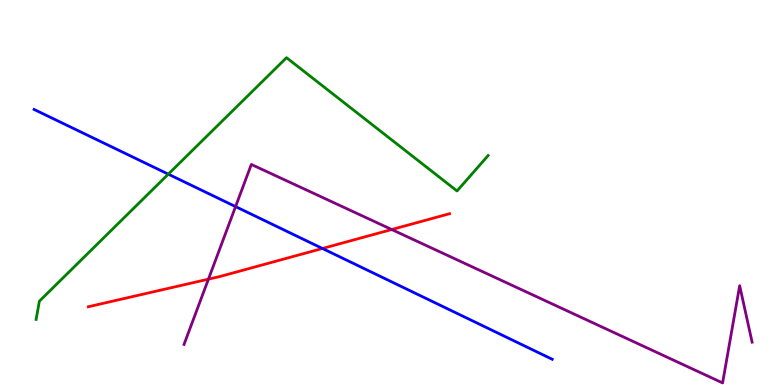[{'lines': ['blue', 'red'], 'intersections': [{'x': 4.16, 'y': 3.55}]}, {'lines': ['green', 'red'], 'intersections': []}, {'lines': ['purple', 'red'], 'intersections': [{'x': 2.69, 'y': 2.75}, {'x': 5.05, 'y': 4.04}]}, {'lines': ['blue', 'green'], 'intersections': [{'x': 2.17, 'y': 5.48}]}, {'lines': ['blue', 'purple'], 'intersections': [{'x': 3.04, 'y': 4.63}]}, {'lines': ['green', 'purple'], 'intersections': []}]